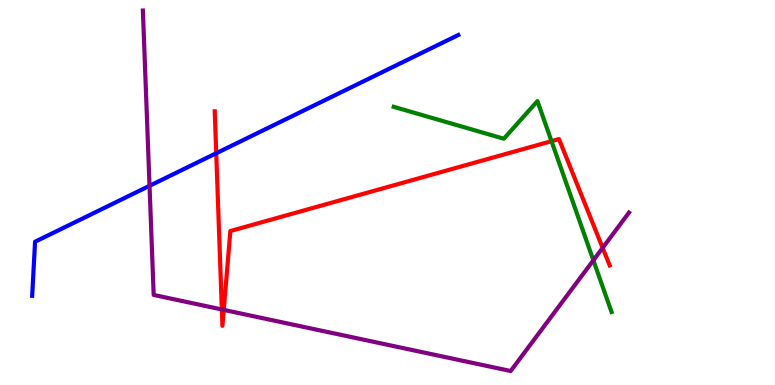[{'lines': ['blue', 'red'], 'intersections': [{'x': 2.79, 'y': 6.02}]}, {'lines': ['green', 'red'], 'intersections': [{'x': 7.12, 'y': 6.33}]}, {'lines': ['purple', 'red'], 'intersections': [{'x': 2.86, 'y': 1.96}, {'x': 2.89, 'y': 1.95}, {'x': 7.78, 'y': 3.56}]}, {'lines': ['blue', 'green'], 'intersections': []}, {'lines': ['blue', 'purple'], 'intersections': [{'x': 1.93, 'y': 5.17}]}, {'lines': ['green', 'purple'], 'intersections': [{'x': 7.66, 'y': 3.24}]}]